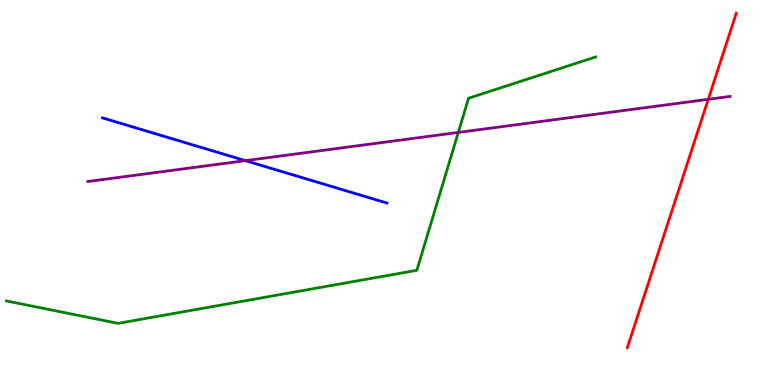[{'lines': ['blue', 'red'], 'intersections': []}, {'lines': ['green', 'red'], 'intersections': []}, {'lines': ['purple', 'red'], 'intersections': [{'x': 9.14, 'y': 7.42}]}, {'lines': ['blue', 'green'], 'intersections': []}, {'lines': ['blue', 'purple'], 'intersections': [{'x': 3.17, 'y': 5.83}]}, {'lines': ['green', 'purple'], 'intersections': [{'x': 5.91, 'y': 6.56}]}]